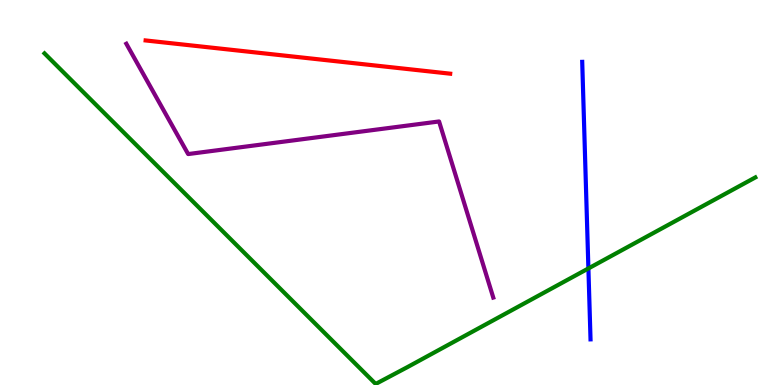[{'lines': ['blue', 'red'], 'intersections': []}, {'lines': ['green', 'red'], 'intersections': []}, {'lines': ['purple', 'red'], 'intersections': []}, {'lines': ['blue', 'green'], 'intersections': [{'x': 7.59, 'y': 3.03}]}, {'lines': ['blue', 'purple'], 'intersections': []}, {'lines': ['green', 'purple'], 'intersections': []}]